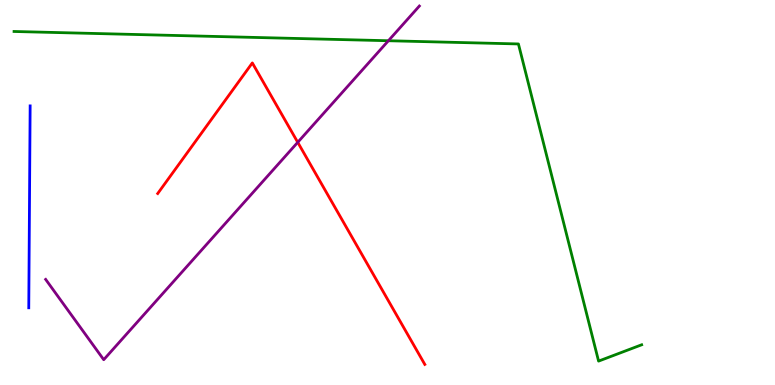[{'lines': ['blue', 'red'], 'intersections': []}, {'lines': ['green', 'red'], 'intersections': []}, {'lines': ['purple', 'red'], 'intersections': [{'x': 3.84, 'y': 6.3}]}, {'lines': ['blue', 'green'], 'intersections': []}, {'lines': ['blue', 'purple'], 'intersections': []}, {'lines': ['green', 'purple'], 'intersections': [{'x': 5.01, 'y': 8.94}]}]